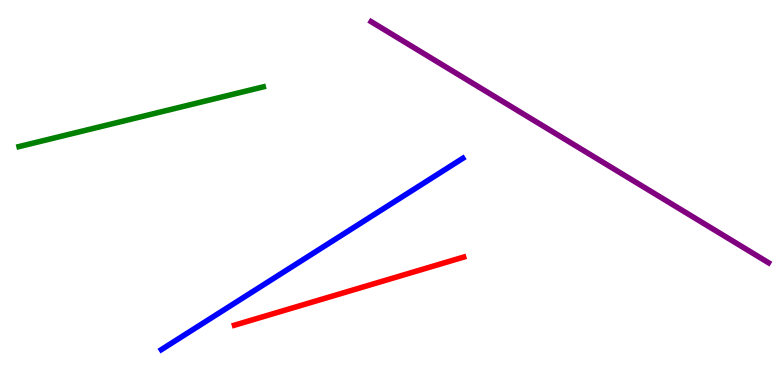[{'lines': ['blue', 'red'], 'intersections': []}, {'lines': ['green', 'red'], 'intersections': []}, {'lines': ['purple', 'red'], 'intersections': []}, {'lines': ['blue', 'green'], 'intersections': []}, {'lines': ['blue', 'purple'], 'intersections': []}, {'lines': ['green', 'purple'], 'intersections': []}]